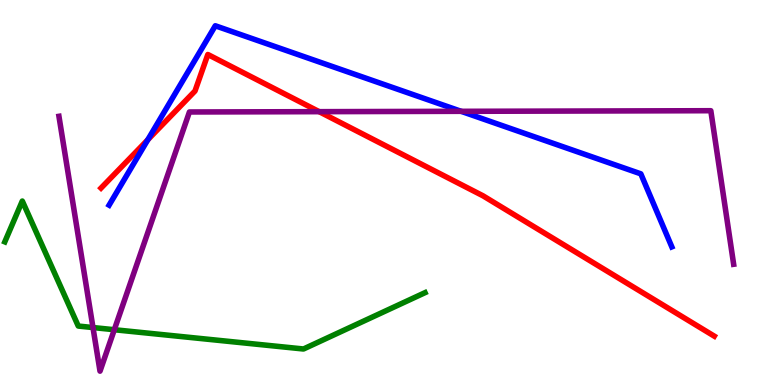[{'lines': ['blue', 'red'], 'intersections': [{'x': 1.91, 'y': 6.37}]}, {'lines': ['green', 'red'], 'intersections': []}, {'lines': ['purple', 'red'], 'intersections': [{'x': 4.12, 'y': 7.1}]}, {'lines': ['blue', 'green'], 'intersections': []}, {'lines': ['blue', 'purple'], 'intersections': [{'x': 5.95, 'y': 7.11}]}, {'lines': ['green', 'purple'], 'intersections': [{'x': 1.2, 'y': 1.49}, {'x': 1.47, 'y': 1.44}]}]